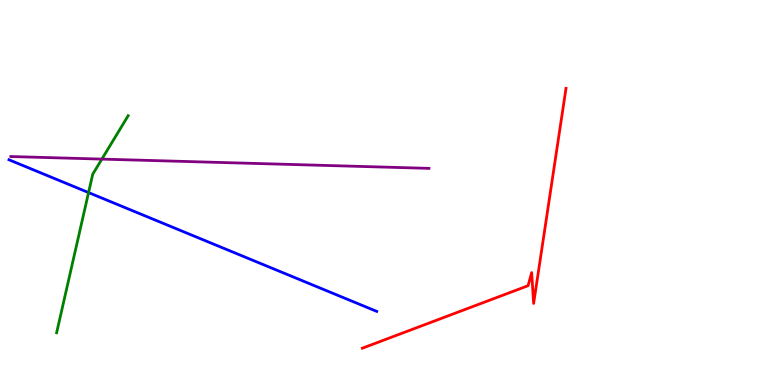[{'lines': ['blue', 'red'], 'intersections': []}, {'lines': ['green', 'red'], 'intersections': []}, {'lines': ['purple', 'red'], 'intersections': []}, {'lines': ['blue', 'green'], 'intersections': [{'x': 1.14, 'y': 5.0}]}, {'lines': ['blue', 'purple'], 'intersections': []}, {'lines': ['green', 'purple'], 'intersections': [{'x': 1.31, 'y': 5.87}]}]